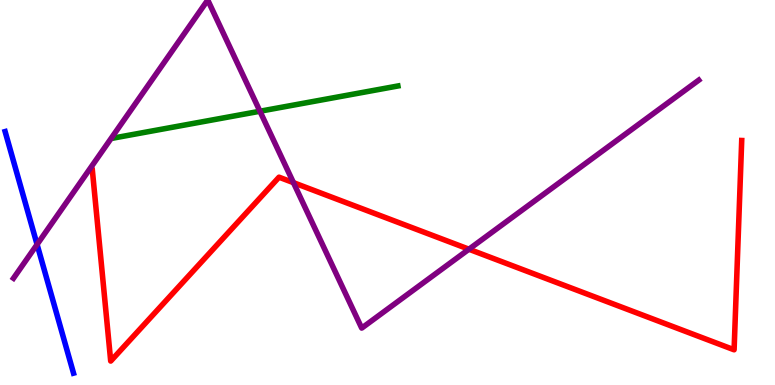[{'lines': ['blue', 'red'], 'intersections': []}, {'lines': ['green', 'red'], 'intersections': []}, {'lines': ['purple', 'red'], 'intersections': [{'x': 3.79, 'y': 5.26}, {'x': 6.05, 'y': 3.53}]}, {'lines': ['blue', 'green'], 'intersections': []}, {'lines': ['blue', 'purple'], 'intersections': [{'x': 0.478, 'y': 3.65}]}, {'lines': ['green', 'purple'], 'intersections': [{'x': 3.35, 'y': 7.11}]}]